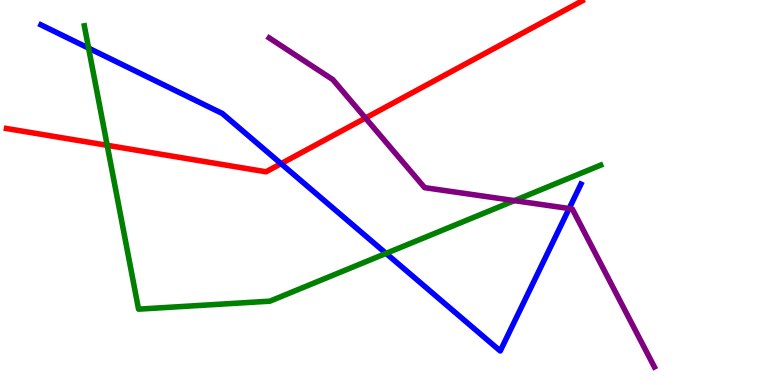[{'lines': ['blue', 'red'], 'intersections': [{'x': 3.63, 'y': 5.75}]}, {'lines': ['green', 'red'], 'intersections': [{'x': 1.38, 'y': 6.23}]}, {'lines': ['purple', 'red'], 'intersections': [{'x': 4.72, 'y': 6.93}]}, {'lines': ['blue', 'green'], 'intersections': [{'x': 1.14, 'y': 8.75}, {'x': 4.98, 'y': 3.42}]}, {'lines': ['blue', 'purple'], 'intersections': [{'x': 7.34, 'y': 4.58}]}, {'lines': ['green', 'purple'], 'intersections': [{'x': 6.64, 'y': 4.79}]}]